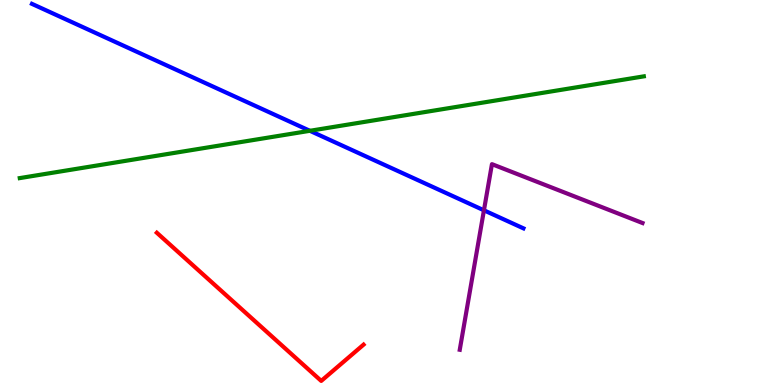[{'lines': ['blue', 'red'], 'intersections': []}, {'lines': ['green', 'red'], 'intersections': []}, {'lines': ['purple', 'red'], 'intersections': []}, {'lines': ['blue', 'green'], 'intersections': [{'x': 4.0, 'y': 6.6}]}, {'lines': ['blue', 'purple'], 'intersections': [{'x': 6.24, 'y': 4.54}]}, {'lines': ['green', 'purple'], 'intersections': []}]